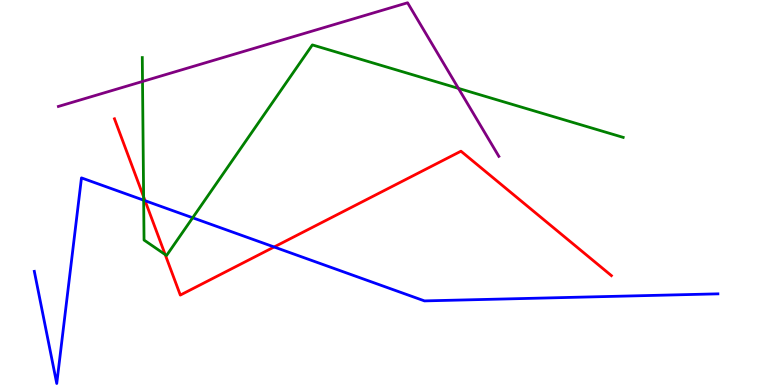[{'lines': ['blue', 'red'], 'intersections': [{'x': 1.87, 'y': 4.79}, {'x': 3.54, 'y': 3.58}]}, {'lines': ['green', 'red'], 'intersections': [{'x': 1.85, 'y': 4.89}, {'x': 2.13, 'y': 3.39}]}, {'lines': ['purple', 'red'], 'intersections': []}, {'lines': ['blue', 'green'], 'intersections': [{'x': 1.85, 'y': 4.8}, {'x': 2.49, 'y': 4.34}]}, {'lines': ['blue', 'purple'], 'intersections': []}, {'lines': ['green', 'purple'], 'intersections': [{'x': 1.84, 'y': 7.88}, {'x': 5.92, 'y': 7.7}]}]